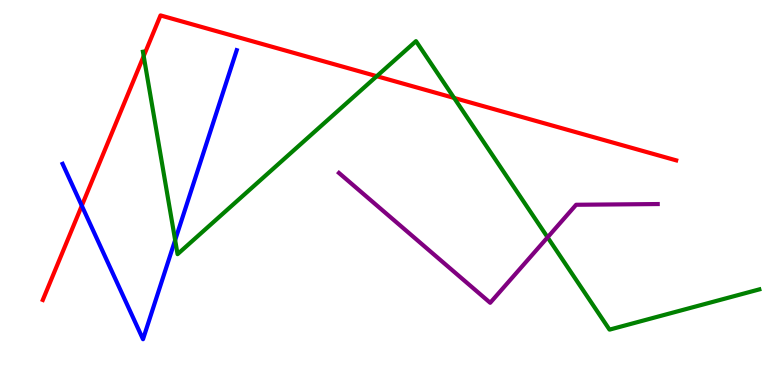[{'lines': ['blue', 'red'], 'intersections': [{'x': 1.06, 'y': 4.66}]}, {'lines': ['green', 'red'], 'intersections': [{'x': 1.85, 'y': 8.54}, {'x': 4.86, 'y': 8.02}, {'x': 5.86, 'y': 7.46}]}, {'lines': ['purple', 'red'], 'intersections': []}, {'lines': ['blue', 'green'], 'intersections': [{'x': 2.26, 'y': 3.76}]}, {'lines': ['blue', 'purple'], 'intersections': []}, {'lines': ['green', 'purple'], 'intersections': [{'x': 7.07, 'y': 3.84}]}]